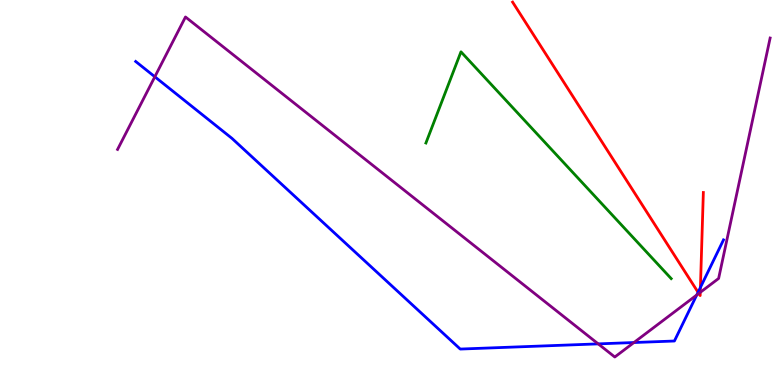[{'lines': ['blue', 'red'], 'intersections': [{'x': 9.01, 'y': 2.41}, {'x': 9.04, 'y': 2.53}]}, {'lines': ['green', 'red'], 'intersections': []}, {'lines': ['purple', 'red'], 'intersections': [{'x': 9.02, 'y': 2.38}, {'x': 9.04, 'y': 2.41}]}, {'lines': ['blue', 'green'], 'intersections': []}, {'lines': ['blue', 'purple'], 'intersections': [{'x': 2.0, 'y': 8.01}, {'x': 7.72, 'y': 1.07}, {'x': 8.18, 'y': 1.1}, {'x': 8.99, 'y': 2.34}]}, {'lines': ['green', 'purple'], 'intersections': []}]